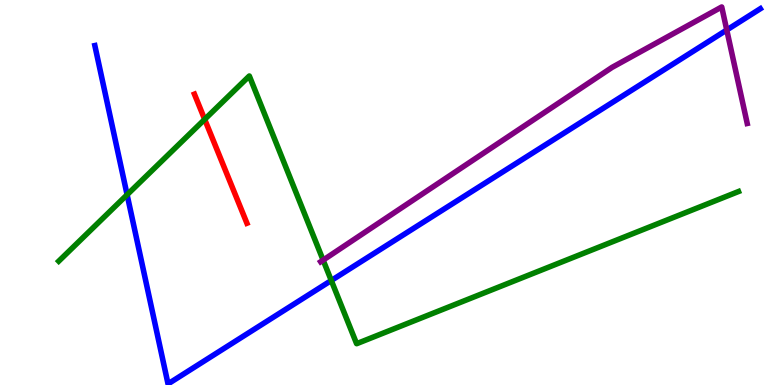[{'lines': ['blue', 'red'], 'intersections': []}, {'lines': ['green', 'red'], 'intersections': [{'x': 2.64, 'y': 6.9}]}, {'lines': ['purple', 'red'], 'intersections': []}, {'lines': ['blue', 'green'], 'intersections': [{'x': 1.64, 'y': 4.94}, {'x': 4.27, 'y': 2.71}]}, {'lines': ['blue', 'purple'], 'intersections': [{'x': 9.38, 'y': 9.22}]}, {'lines': ['green', 'purple'], 'intersections': [{'x': 4.17, 'y': 3.24}]}]